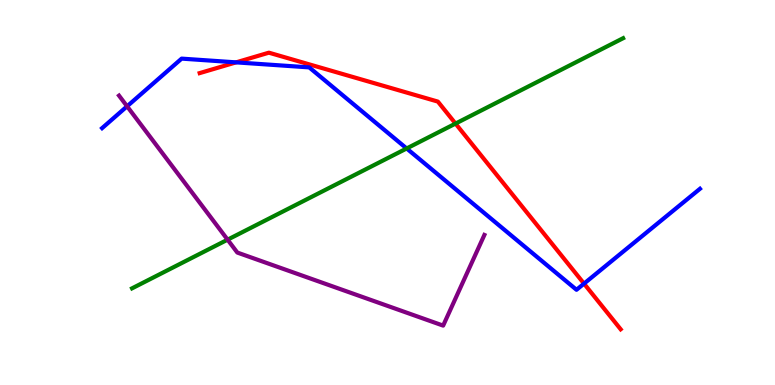[{'lines': ['blue', 'red'], 'intersections': [{'x': 3.05, 'y': 8.38}, {'x': 7.54, 'y': 2.63}]}, {'lines': ['green', 'red'], 'intersections': [{'x': 5.88, 'y': 6.79}]}, {'lines': ['purple', 'red'], 'intersections': []}, {'lines': ['blue', 'green'], 'intersections': [{'x': 5.25, 'y': 6.14}]}, {'lines': ['blue', 'purple'], 'intersections': [{'x': 1.64, 'y': 7.24}]}, {'lines': ['green', 'purple'], 'intersections': [{'x': 2.94, 'y': 3.77}]}]